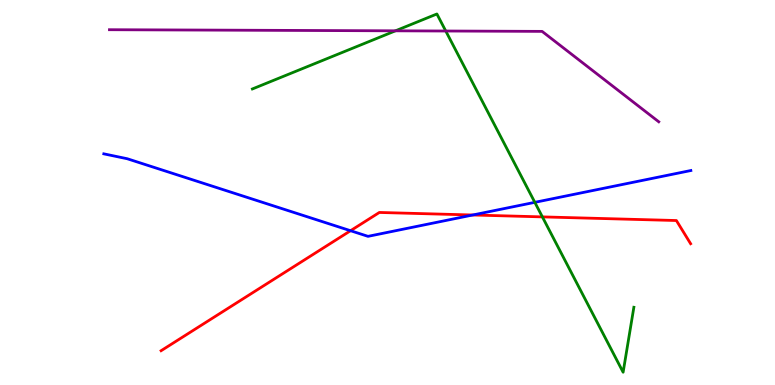[{'lines': ['blue', 'red'], 'intersections': [{'x': 4.52, 'y': 4.01}, {'x': 6.1, 'y': 4.42}]}, {'lines': ['green', 'red'], 'intersections': [{'x': 7.0, 'y': 4.37}]}, {'lines': ['purple', 'red'], 'intersections': []}, {'lines': ['blue', 'green'], 'intersections': [{'x': 6.9, 'y': 4.74}]}, {'lines': ['blue', 'purple'], 'intersections': []}, {'lines': ['green', 'purple'], 'intersections': [{'x': 5.1, 'y': 9.2}, {'x': 5.75, 'y': 9.19}]}]